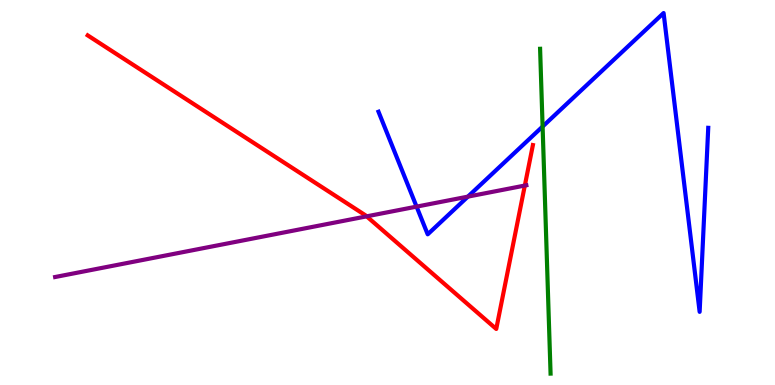[{'lines': ['blue', 'red'], 'intersections': []}, {'lines': ['green', 'red'], 'intersections': []}, {'lines': ['purple', 'red'], 'intersections': [{'x': 4.73, 'y': 4.38}, {'x': 6.77, 'y': 5.18}]}, {'lines': ['blue', 'green'], 'intersections': [{'x': 7.0, 'y': 6.71}]}, {'lines': ['blue', 'purple'], 'intersections': [{'x': 5.38, 'y': 4.63}, {'x': 6.04, 'y': 4.89}]}, {'lines': ['green', 'purple'], 'intersections': []}]